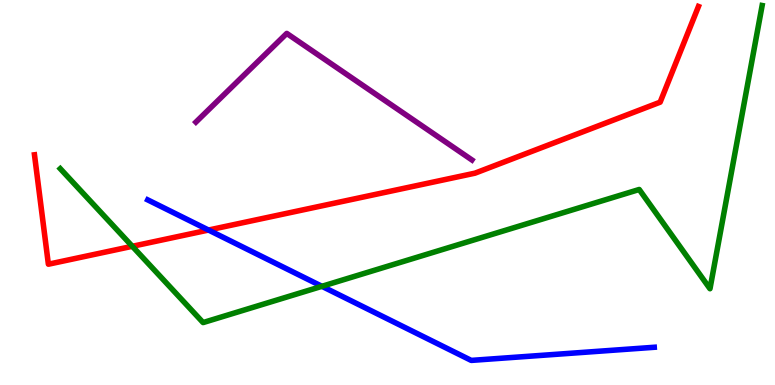[{'lines': ['blue', 'red'], 'intersections': [{'x': 2.69, 'y': 4.02}]}, {'lines': ['green', 'red'], 'intersections': [{'x': 1.71, 'y': 3.6}]}, {'lines': ['purple', 'red'], 'intersections': []}, {'lines': ['blue', 'green'], 'intersections': [{'x': 4.15, 'y': 2.56}]}, {'lines': ['blue', 'purple'], 'intersections': []}, {'lines': ['green', 'purple'], 'intersections': []}]